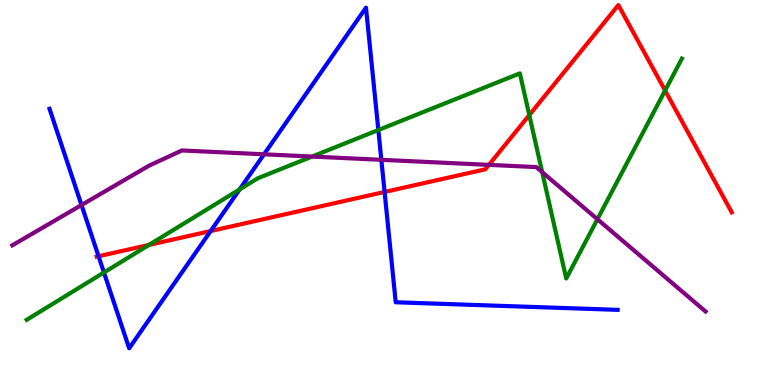[{'lines': ['blue', 'red'], 'intersections': [{'x': 1.27, 'y': 3.34}, {'x': 2.72, 'y': 4.0}, {'x': 4.96, 'y': 5.01}]}, {'lines': ['green', 'red'], 'intersections': [{'x': 1.92, 'y': 3.64}, {'x': 6.83, 'y': 7.01}, {'x': 8.58, 'y': 7.65}]}, {'lines': ['purple', 'red'], 'intersections': [{'x': 6.31, 'y': 5.72}]}, {'lines': ['blue', 'green'], 'intersections': [{'x': 1.34, 'y': 2.92}, {'x': 3.09, 'y': 5.08}, {'x': 4.88, 'y': 6.62}]}, {'lines': ['blue', 'purple'], 'intersections': [{'x': 1.05, 'y': 4.67}, {'x': 3.41, 'y': 5.99}, {'x': 4.92, 'y': 5.85}]}, {'lines': ['green', 'purple'], 'intersections': [{'x': 4.03, 'y': 5.93}, {'x': 7.0, 'y': 5.53}, {'x': 7.71, 'y': 4.31}]}]